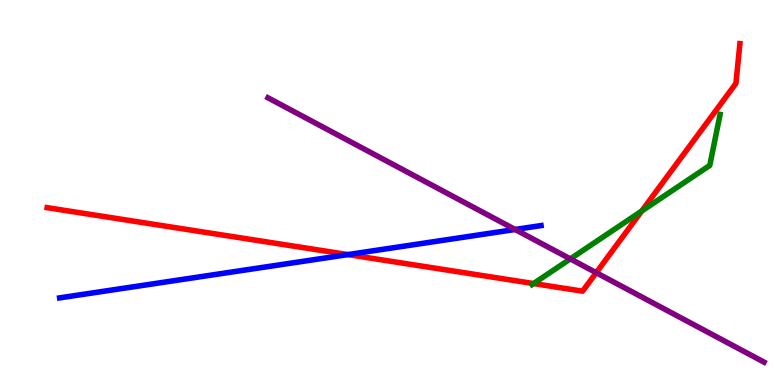[{'lines': ['blue', 'red'], 'intersections': [{'x': 4.49, 'y': 3.39}]}, {'lines': ['green', 'red'], 'intersections': [{'x': 6.88, 'y': 2.64}, {'x': 8.28, 'y': 4.52}]}, {'lines': ['purple', 'red'], 'intersections': [{'x': 7.69, 'y': 2.92}]}, {'lines': ['blue', 'green'], 'intersections': []}, {'lines': ['blue', 'purple'], 'intersections': [{'x': 6.65, 'y': 4.04}]}, {'lines': ['green', 'purple'], 'intersections': [{'x': 7.36, 'y': 3.28}]}]